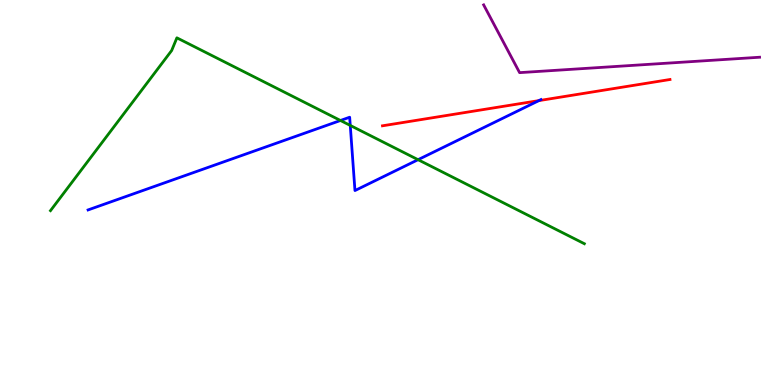[{'lines': ['blue', 'red'], 'intersections': [{'x': 6.95, 'y': 7.39}]}, {'lines': ['green', 'red'], 'intersections': []}, {'lines': ['purple', 'red'], 'intersections': []}, {'lines': ['blue', 'green'], 'intersections': [{'x': 4.39, 'y': 6.87}, {'x': 4.52, 'y': 6.74}, {'x': 5.39, 'y': 5.85}]}, {'lines': ['blue', 'purple'], 'intersections': []}, {'lines': ['green', 'purple'], 'intersections': []}]